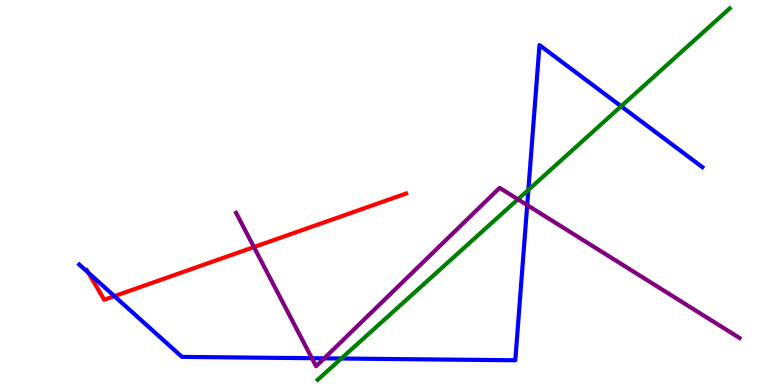[{'lines': ['blue', 'red'], 'intersections': [{'x': 1.14, 'y': 2.92}, {'x': 1.48, 'y': 2.31}]}, {'lines': ['green', 'red'], 'intersections': []}, {'lines': ['purple', 'red'], 'intersections': [{'x': 3.28, 'y': 3.58}]}, {'lines': ['blue', 'green'], 'intersections': [{'x': 4.4, 'y': 0.688}, {'x': 6.82, 'y': 5.07}, {'x': 8.01, 'y': 7.24}]}, {'lines': ['blue', 'purple'], 'intersections': [{'x': 4.02, 'y': 0.696}, {'x': 4.18, 'y': 0.693}, {'x': 6.8, 'y': 4.67}]}, {'lines': ['green', 'purple'], 'intersections': [{'x': 6.68, 'y': 4.82}]}]